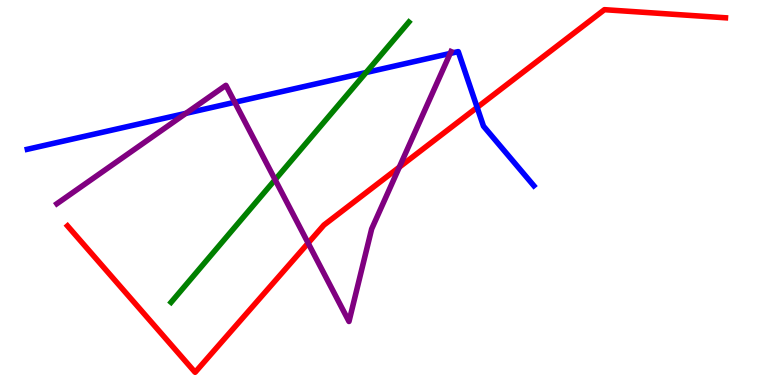[{'lines': ['blue', 'red'], 'intersections': [{'x': 6.16, 'y': 7.21}]}, {'lines': ['green', 'red'], 'intersections': []}, {'lines': ['purple', 'red'], 'intersections': [{'x': 3.98, 'y': 3.69}, {'x': 5.15, 'y': 5.66}]}, {'lines': ['blue', 'green'], 'intersections': [{'x': 4.72, 'y': 8.12}]}, {'lines': ['blue', 'purple'], 'intersections': [{'x': 2.4, 'y': 7.06}, {'x': 3.03, 'y': 7.34}, {'x': 5.81, 'y': 8.61}]}, {'lines': ['green', 'purple'], 'intersections': [{'x': 3.55, 'y': 5.33}]}]